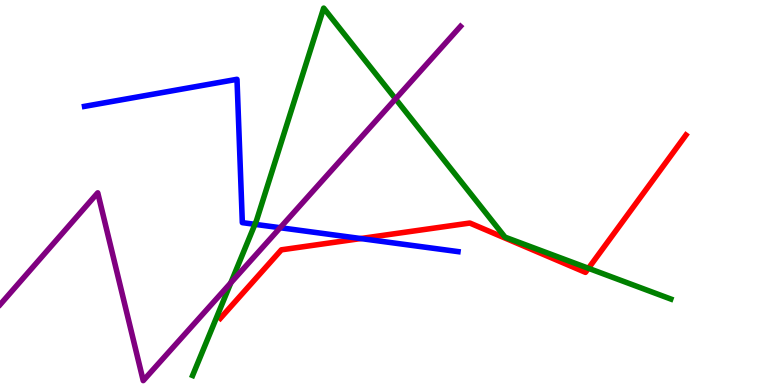[{'lines': ['blue', 'red'], 'intersections': [{'x': 4.65, 'y': 3.8}]}, {'lines': ['green', 'red'], 'intersections': [{'x': 7.59, 'y': 3.03}]}, {'lines': ['purple', 'red'], 'intersections': []}, {'lines': ['blue', 'green'], 'intersections': [{'x': 3.29, 'y': 4.17}]}, {'lines': ['blue', 'purple'], 'intersections': [{'x': 3.62, 'y': 4.09}]}, {'lines': ['green', 'purple'], 'intersections': [{'x': 2.98, 'y': 2.65}, {'x': 5.1, 'y': 7.43}]}]